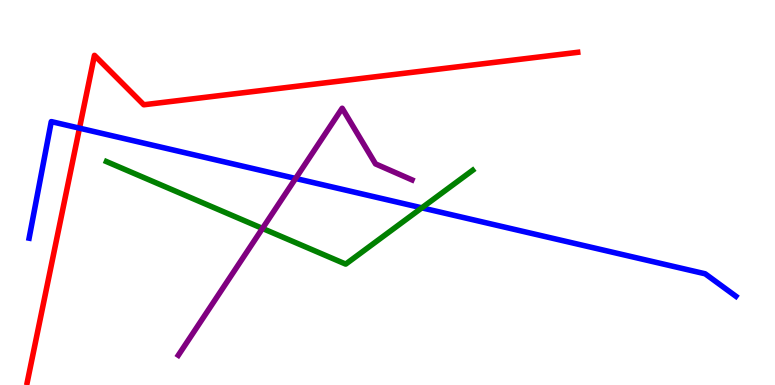[{'lines': ['blue', 'red'], 'intersections': [{'x': 1.03, 'y': 6.67}]}, {'lines': ['green', 'red'], 'intersections': []}, {'lines': ['purple', 'red'], 'intersections': []}, {'lines': ['blue', 'green'], 'intersections': [{'x': 5.44, 'y': 4.6}]}, {'lines': ['blue', 'purple'], 'intersections': [{'x': 3.81, 'y': 5.36}]}, {'lines': ['green', 'purple'], 'intersections': [{'x': 3.39, 'y': 4.07}]}]